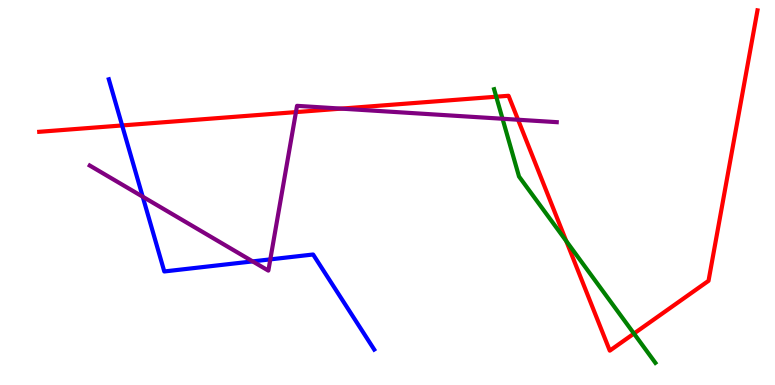[{'lines': ['blue', 'red'], 'intersections': [{'x': 1.58, 'y': 6.74}]}, {'lines': ['green', 'red'], 'intersections': [{'x': 6.4, 'y': 7.49}, {'x': 7.31, 'y': 3.74}, {'x': 8.18, 'y': 1.34}]}, {'lines': ['purple', 'red'], 'intersections': [{'x': 3.82, 'y': 7.09}, {'x': 4.4, 'y': 7.18}, {'x': 6.68, 'y': 6.89}]}, {'lines': ['blue', 'green'], 'intersections': []}, {'lines': ['blue', 'purple'], 'intersections': [{'x': 1.84, 'y': 4.89}, {'x': 3.26, 'y': 3.21}, {'x': 3.49, 'y': 3.26}]}, {'lines': ['green', 'purple'], 'intersections': [{'x': 6.48, 'y': 6.92}]}]